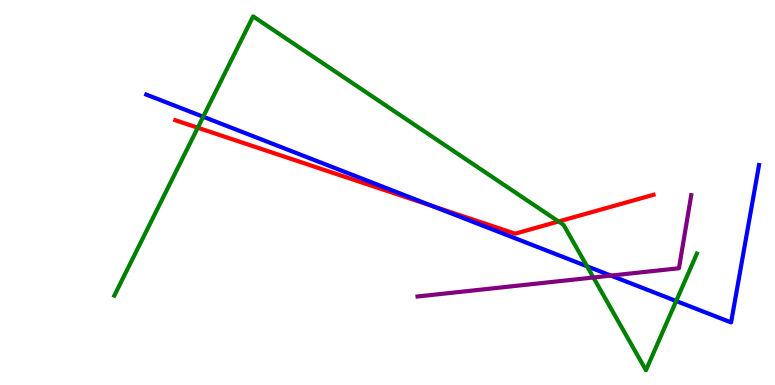[{'lines': ['blue', 'red'], 'intersections': [{'x': 5.58, 'y': 4.65}]}, {'lines': ['green', 'red'], 'intersections': [{'x': 2.55, 'y': 6.68}, {'x': 7.21, 'y': 4.25}]}, {'lines': ['purple', 'red'], 'intersections': []}, {'lines': ['blue', 'green'], 'intersections': [{'x': 2.62, 'y': 6.97}, {'x': 7.57, 'y': 3.08}, {'x': 8.72, 'y': 2.18}]}, {'lines': ['blue', 'purple'], 'intersections': [{'x': 7.88, 'y': 2.84}]}, {'lines': ['green', 'purple'], 'intersections': [{'x': 7.66, 'y': 2.79}]}]